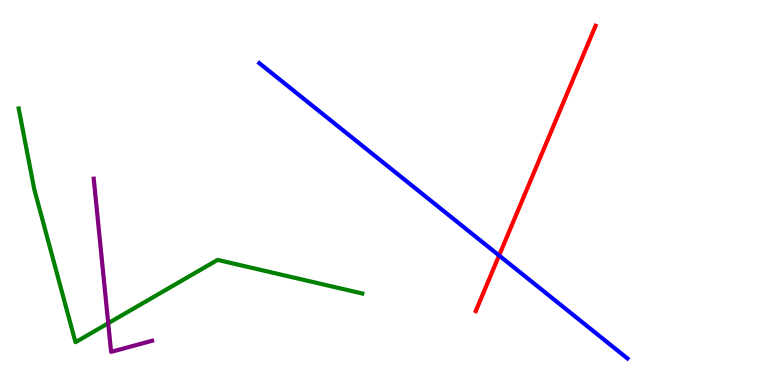[{'lines': ['blue', 'red'], 'intersections': [{'x': 6.44, 'y': 3.36}]}, {'lines': ['green', 'red'], 'intersections': []}, {'lines': ['purple', 'red'], 'intersections': []}, {'lines': ['blue', 'green'], 'intersections': []}, {'lines': ['blue', 'purple'], 'intersections': []}, {'lines': ['green', 'purple'], 'intersections': [{'x': 1.4, 'y': 1.6}]}]